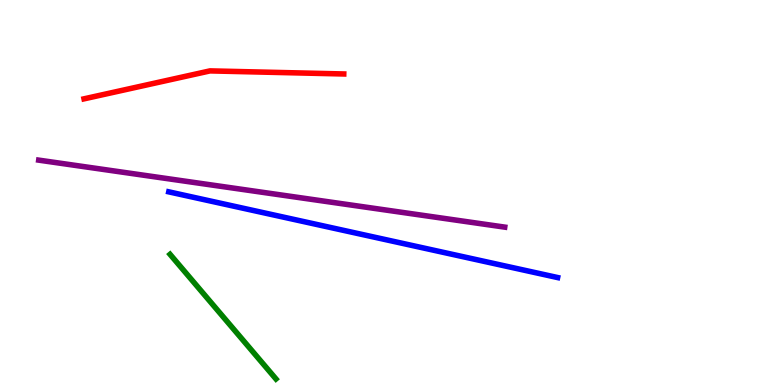[{'lines': ['blue', 'red'], 'intersections': []}, {'lines': ['green', 'red'], 'intersections': []}, {'lines': ['purple', 'red'], 'intersections': []}, {'lines': ['blue', 'green'], 'intersections': []}, {'lines': ['blue', 'purple'], 'intersections': []}, {'lines': ['green', 'purple'], 'intersections': []}]